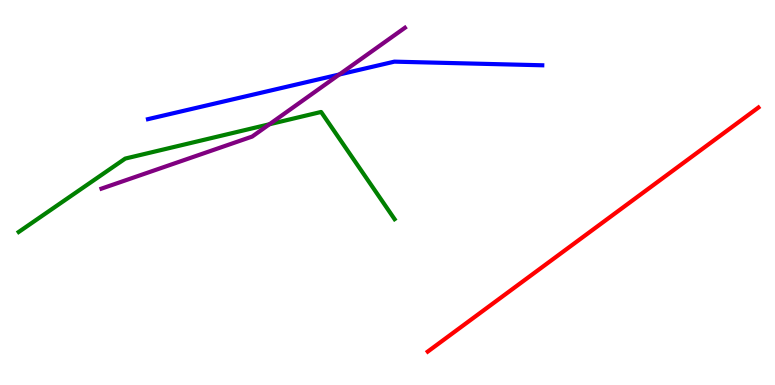[{'lines': ['blue', 'red'], 'intersections': []}, {'lines': ['green', 'red'], 'intersections': []}, {'lines': ['purple', 'red'], 'intersections': []}, {'lines': ['blue', 'green'], 'intersections': []}, {'lines': ['blue', 'purple'], 'intersections': [{'x': 4.38, 'y': 8.07}]}, {'lines': ['green', 'purple'], 'intersections': [{'x': 3.48, 'y': 6.77}]}]